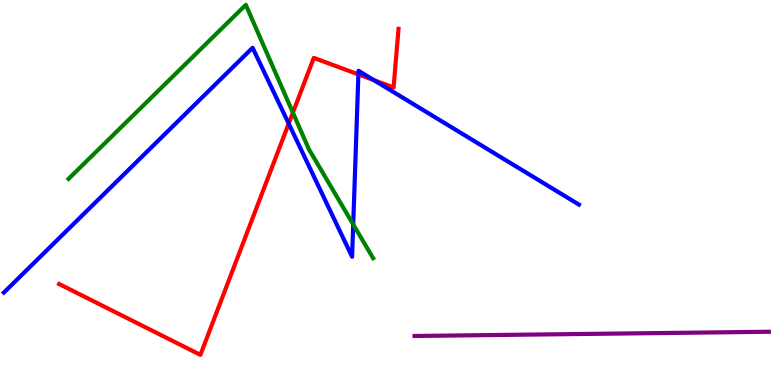[{'lines': ['blue', 'red'], 'intersections': [{'x': 3.73, 'y': 6.79}, {'x': 4.62, 'y': 8.07}, {'x': 4.82, 'y': 7.92}]}, {'lines': ['green', 'red'], 'intersections': [{'x': 3.78, 'y': 7.07}]}, {'lines': ['purple', 'red'], 'intersections': []}, {'lines': ['blue', 'green'], 'intersections': [{'x': 4.56, 'y': 4.17}]}, {'lines': ['blue', 'purple'], 'intersections': []}, {'lines': ['green', 'purple'], 'intersections': []}]